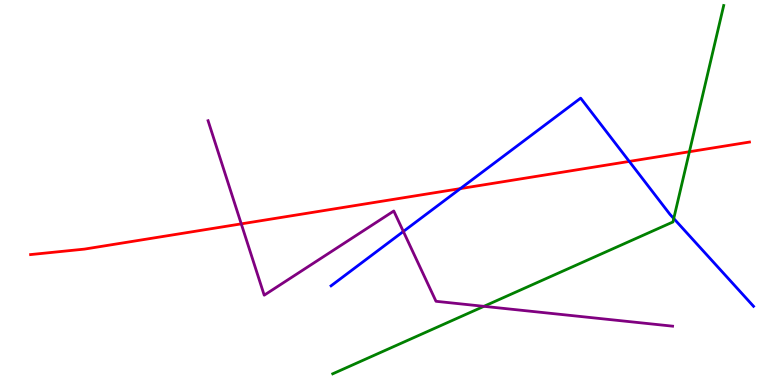[{'lines': ['blue', 'red'], 'intersections': [{'x': 5.94, 'y': 5.1}, {'x': 8.12, 'y': 5.81}]}, {'lines': ['green', 'red'], 'intersections': [{'x': 8.9, 'y': 6.06}]}, {'lines': ['purple', 'red'], 'intersections': [{'x': 3.11, 'y': 4.19}]}, {'lines': ['blue', 'green'], 'intersections': [{'x': 8.69, 'y': 4.32}]}, {'lines': ['blue', 'purple'], 'intersections': [{'x': 5.2, 'y': 3.99}]}, {'lines': ['green', 'purple'], 'intersections': [{'x': 6.24, 'y': 2.04}]}]